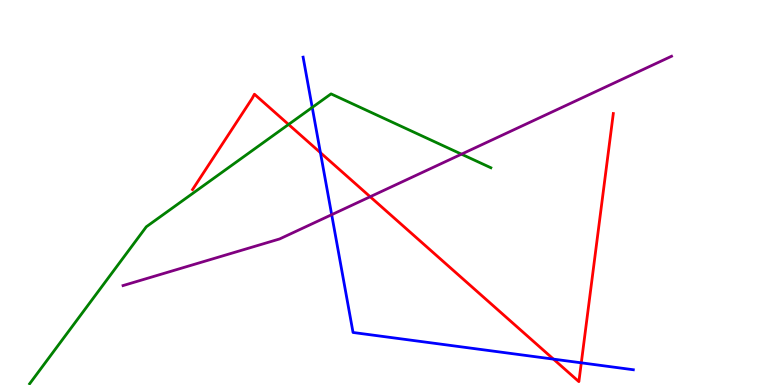[{'lines': ['blue', 'red'], 'intersections': [{'x': 4.13, 'y': 6.03}, {'x': 7.14, 'y': 0.672}, {'x': 7.5, 'y': 0.576}]}, {'lines': ['green', 'red'], 'intersections': [{'x': 3.72, 'y': 6.77}]}, {'lines': ['purple', 'red'], 'intersections': [{'x': 4.78, 'y': 4.89}]}, {'lines': ['blue', 'green'], 'intersections': [{'x': 4.03, 'y': 7.21}]}, {'lines': ['blue', 'purple'], 'intersections': [{'x': 4.28, 'y': 4.42}]}, {'lines': ['green', 'purple'], 'intersections': [{'x': 5.95, 'y': 6.0}]}]